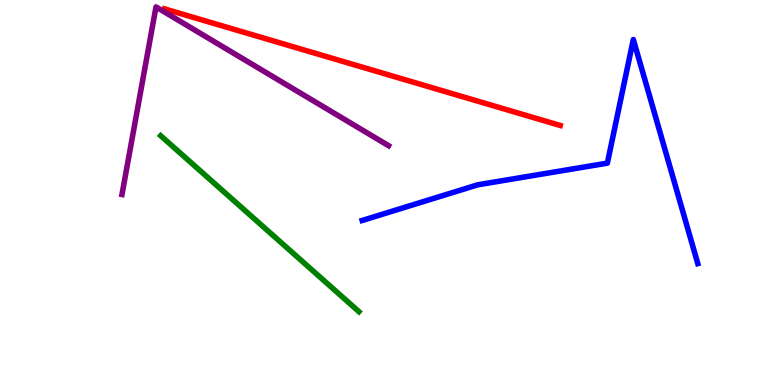[{'lines': ['blue', 'red'], 'intersections': []}, {'lines': ['green', 'red'], 'intersections': []}, {'lines': ['purple', 'red'], 'intersections': []}, {'lines': ['blue', 'green'], 'intersections': []}, {'lines': ['blue', 'purple'], 'intersections': []}, {'lines': ['green', 'purple'], 'intersections': []}]